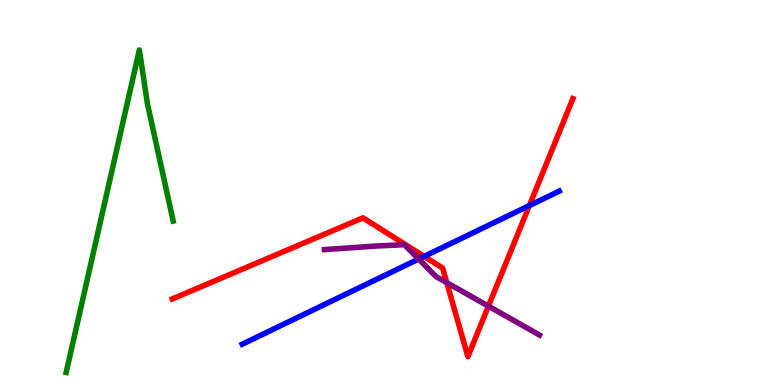[{'lines': ['blue', 'red'], 'intersections': [{'x': 5.47, 'y': 3.34}, {'x': 6.83, 'y': 4.66}]}, {'lines': ['green', 'red'], 'intersections': []}, {'lines': ['purple', 'red'], 'intersections': [{'x': 5.77, 'y': 2.66}, {'x': 6.3, 'y': 2.05}]}, {'lines': ['blue', 'green'], 'intersections': []}, {'lines': ['blue', 'purple'], 'intersections': [{'x': 5.4, 'y': 3.27}]}, {'lines': ['green', 'purple'], 'intersections': []}]